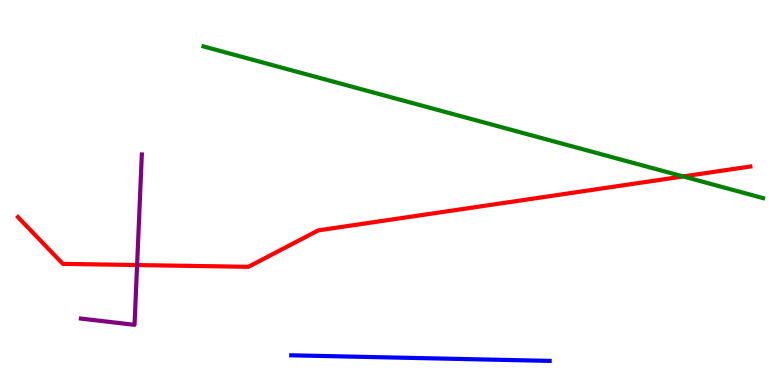[{'lines': ['blue', 'red'], 'intersections': []}, {'lines': ['green', 'red'], 'intersections': [{'x': 8.81, 'y': 5.42}]}, {'lines': ['purple', 'red'], 'intersections': [{'x': 1.77, 'y': 3.12}]}, {'lines': ['blue', 'green'], 'intersections': []}, {'lines': ['blue', 'purple'], 'intersections': []}, {'lines': ['green', 'purple'], 'intersections': []}]